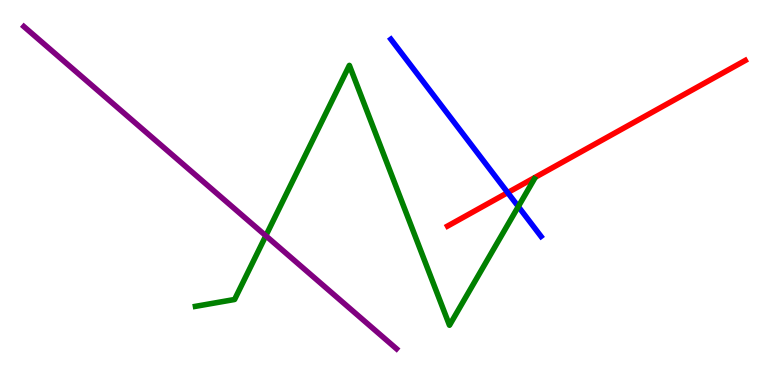[{'lines': ['blue', 'red'], 'intersections': [{'x': 6.55, 'y': 5.0}]}, {'lines': ['green', 'red'], 'intersections': []}, {'lines': ['purple', 'red'], 'intersections': []}, {'lines': ['blue', 'green'], 'intersections': [{'x': 6.69, 'y': 4.63}]}, {'lines': ['blue', 'purple'], 'intersections': []}, {'lines': ['green', 'purple'], 'intersections': [{'x': 3.43, 'y': 3.88}]}]